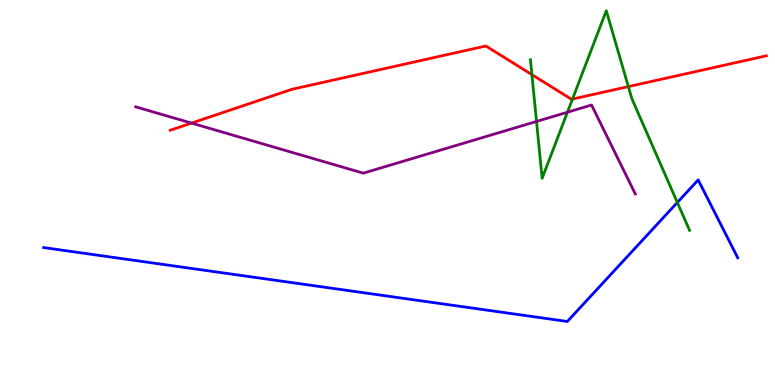[{'lines': ['blue', 'red'], 'intersections': []}, {'lines': ['green', 'red'], 'intersections': [{'x': 6.86, 'y': 8.06}, {'x': 7.39, 'y': 7.43}, {'x': 8.11, 'y': 7.75}]}, {'lines': ['purple', 'red'], 'intersections': [{'x': 2.47, 'y': 6.8}]}, {'lines': ['blue', 'green'], 'intersections': [{'x': 8.74, 'y': 4.74}]}, {'lines': ['blue', 'purple'], 'intersections': []}, {'lines': ['green', 'purple'], 'intersections': [{'x': 6.92, 'y': 6.85}, {'x': 7.32, 'y': 7.09}]}]